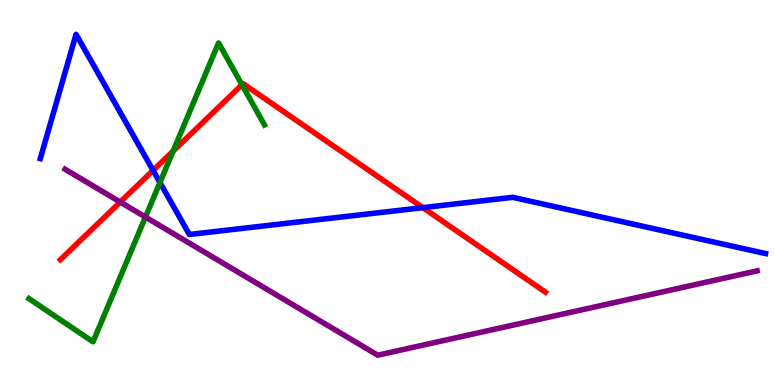[{'lines': ['blue', 'red'], 'intersections': [{'x': 1.98, 'y': 5.57}, {'x': 5.46, 'y': 4.61}]}, {'lines': ['green', 'red'], 'intersections': [{'x': 2.23, 'y': 6.08}, {'x': 3.12, 'y': 7.8}]}, {'lines': ['purple', 'red'], 'intersections': [{'x': 1.55, 'y': 4.75}]}, {'lines': ['blue', 'green'], 'intersections': [{'x': 2.06, 'y': 5.26}]}, {'lines': ['blue', 'purple'], 'intersections': []}, {'lines': ['green', 'purple'], 'intersections': [{'x': 1.88, 'y': 4.36}]}]